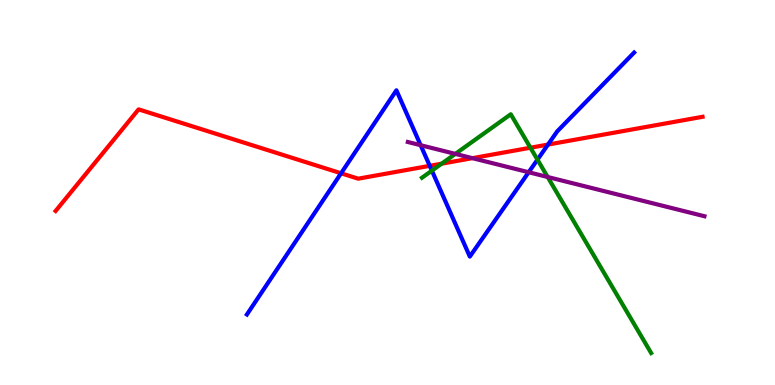[{'lines': ['blue', 'red'], 'intersections': [{'x': 4.4, 'y': 5.5}, {'x': 5.55, 'y': 5.69}, {'x': 7.07, 'y': 6.24}]}, {'lines': ['green', 'red'], 'intersections': [{'x': 5.7, 'y': 5.75}, {'x': 6.84, 'y': 6.16}]}, {'lines': ['purple', 'red'], 'intersections': [{'x': 6.1, 'y': 5.89}]}, {'lines': ['blue', 'green'], 'intersections': [{'x': 5.57, 'y': 5.57}, {'x': 6.93, 'y': 5.85}]}, {'lines': ['blue', 'purple'], 'intersections': [{'x': 5.43, 'y': 6.23}, {'x': 6.82, 'y': 5.53}]}, {'lines': ['green', 'purple'], 'intersections': [{'x': 5.88, 'y': 6.0}, {'x': 7.07, 'y': 5.4}]}]